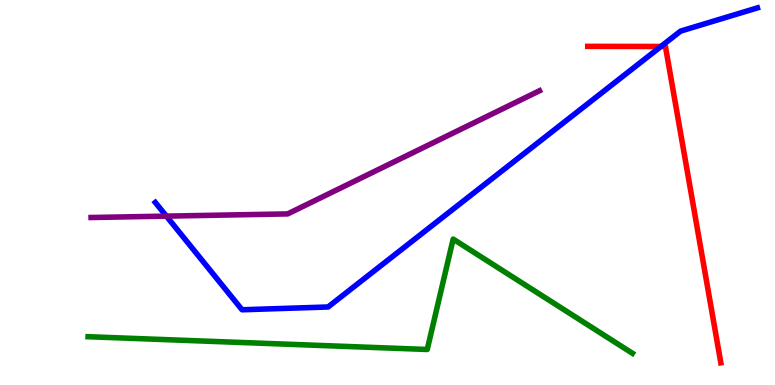[{'lines': ['blue', 'red'], 'intersections': [{'x': 8.53, 'y': 8.79}]}, {'lines': ['green', 'red'], 'intersections': []}, {'lines': ['purple', 'red'], 'intersections': []}, {'lines': ['blue', 'green'], 'intersections': []}, {'lines': ['blue', 'purple'], 'intersections': [{'x': 2.15, 'y': 4.39}]}, {'lines': ['green', 'purple'], 'intersections': []}]